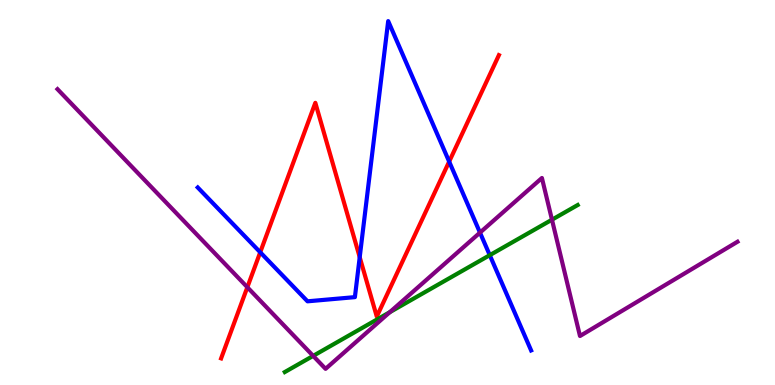[{'lines': ['blue', 'red'], 'intersections': [{'x': 3.36, 'y': 3.45}, {'x': 4.64, 'y': 3.32}, {'x': 5.8, 'y': 5.8}]}, {'lines': ['green', 'red'], 'intersections': []}, {'lines': ['purple', 'red'], 'intersections': [{'x': 3.19, 'y': 2.54}]}, {'lines': ['blue', 'green'], 'intersections': [{'x': 6.32, 'y': 3.37}]}, {'lines': ['blue', 'purple'], 'intersections': [{'x': 6.19, 'y': 3.96}]}, {'lines': ['green', 'purple'], 'intersections': [{'x': 4.04, 'y': 0.756}, {'x': 5.03, 'y': 1.89}, {'x': 7.12, 'y': 4.29}]}]